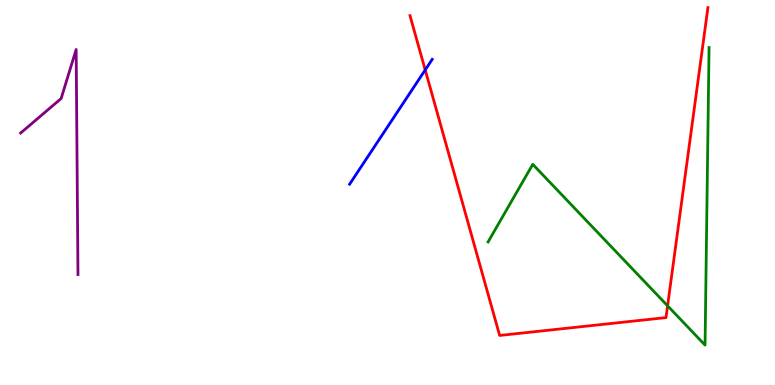[{'lines': ['blue', 'red'], 'intersections': [{'x': 5.49, 'y': 8.18}]}, {'lines': ['green', 'red'], 'intersections': [{'x': 8.61, 'y': 2.06}]}, {'lines': ['purple', 'red'], 'intersections': []}, {'lines': ['blue', 'green'], 'intersections': []}, {'lines': ['blue', 'purple'], 'intersections': []}, {'lines': ['green', 'purple'], 'intersections': []}]